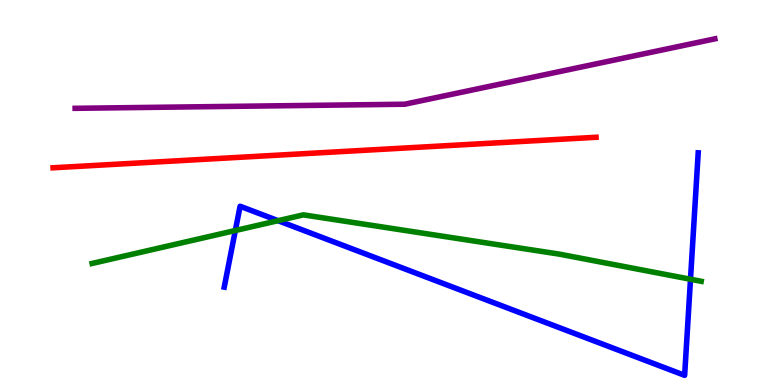[{'lines': ['blue', 'red'], 'intersections': []}, {'lines': ['green', 'red'], 'intersections': []}, {'lines': ['purple', 'red'], 'intersections': []}, {'lines': ['blue', 'green'], 'intersections': [{'x': 3.04, 'y': 4.01}, {'x': 3.59, 'y': 4.27}, {'x': 8.91, 'y': 2.75}]}, {'lines': ['blue', 'purple'], 'intersections': []}, {'lines': ['green', 'purple'], 'intersections': []}]